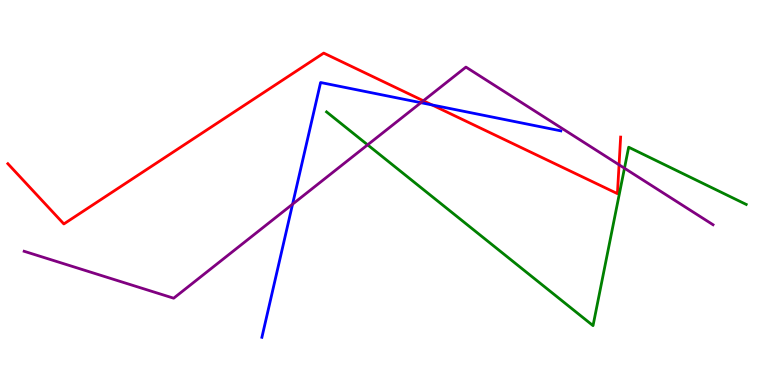[{'lines': ['blue', 'red'], 'intersections': [{'x': 5.57, 'y': 7.27}]}, {'lines': ['green', 'red'], 'intersections': []}, {'lines': ['purple', 'red'], 'intersections': [{'x': 5.46, 'y': 7.38}, {'x': 7.99, 'y': 5.72}]}, {'lines': ['blue', 'green'], 'intersections': []}, {'lines': ['blue', 'purple'], 'intersections': [{'x': 3.78, 'y': 4.7}, {'x': 5.43, 'y': 7.33}]}, {'lines': ['green', 'purple'], 'intersections': [{'x': 4.74, 'y': 6.24}, {'x': 8.06, 'y': 5.63}]}]